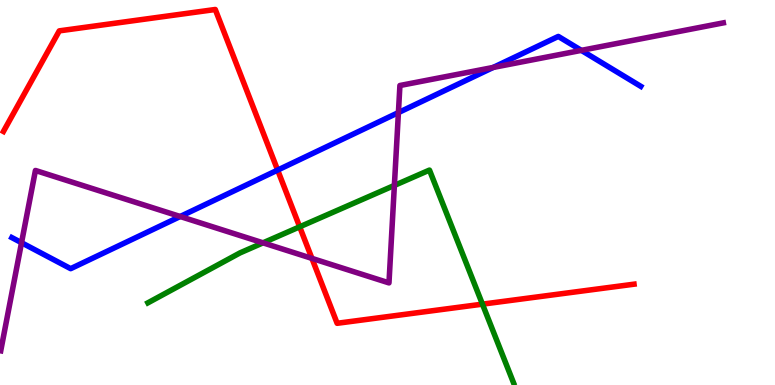[{'lines': ['blue', 'red'], 'intersections': [{'x': 3.58, 'y': 5.58}]}, {'lines': ['green', 'red'], 'intersections': [{'x': 3.87, 'y': 4.11}, {'x': 6.23, 'y': 2.1}]}, {'lines': ['purple', 'red'], 'intersections': [{'x': 4.02, 'y': 3.29}]}, {'lines': ['blue', 'green'], 'intersections': []}, {'lines': ['blue', 'purple'], 'intersections': [{'x': 0.278, 'y': 3.7}, {'x': 2.33, 'y': 4.38}, {'x': 5.14, 'y': 7.08}, {'x': 6.36, 'y': 8.25}, {'x': 7.5, 'y': 8.69}]}, {'lines': ['green', 'purple'], 'intersections': [{'x': 3.39, 'y': 3.69}, {'x': 5.09, 'y': 5.18}]}]